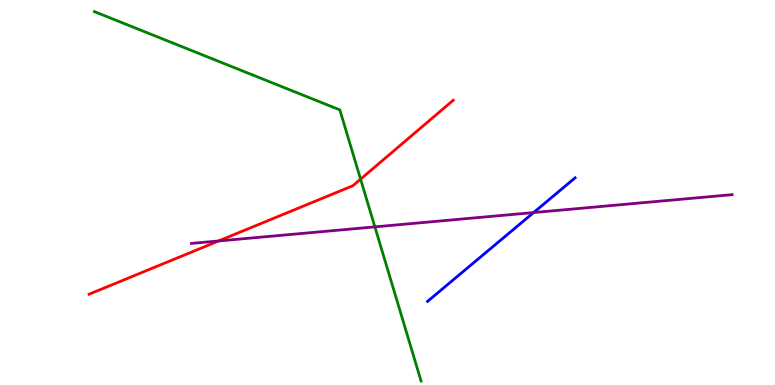[{'lines': ['blue', 'red'], 'intersections': []}, {'lines': ['green', 'red'], 'intersections': [{'x': 4.65, 'y': 5.35}]}, {'lines': ['purple', 'red'], 'intersections': [{'x': 2.82, 'y': 3.74}]}, {'lines': ['blue', 'green'], 'intersections': []}, {'lines': ['blue', 'purple'], 'intersections': [{'x': 6.89, 'y': 4.48}]}, {'lines': ['green', 'purple'], 'intersections': [{'x': 4.84, 'y': 4.11}]}]